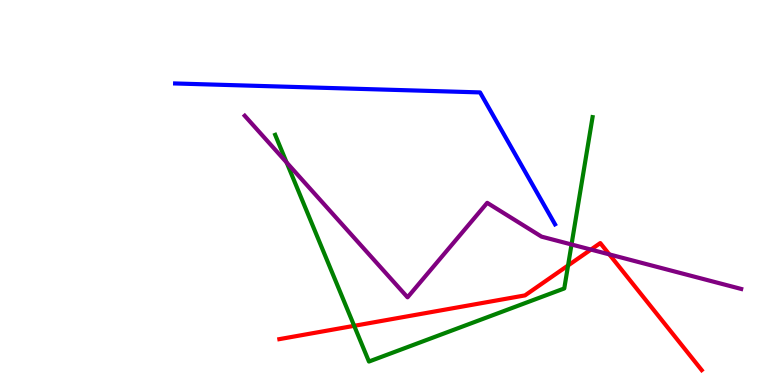[{'lines': ['blue', 'red'], 'intersections': []}, {'lines': ['green', 'red'], 'intersections': [{'x': 4.57, 'y': 1.54}, {'x': 7.33, 'y': 3.1}]}, {'lines': ['purple', 'red'], 'intersections': [{'x': 7.62, 'y': 3.52}, {'x': 7.86, 'y': 3.39}]}, {'lines': ['blue', 'green'], 'intersections': []}, {'lines': ['blue', 'purple'], 'intersections': []}, {'lines': ['green', 'purple'], 'intersections': [{'x': 3.7, 'y': 5.78}, {'x': 7.37, 'y': 3.65}]}]